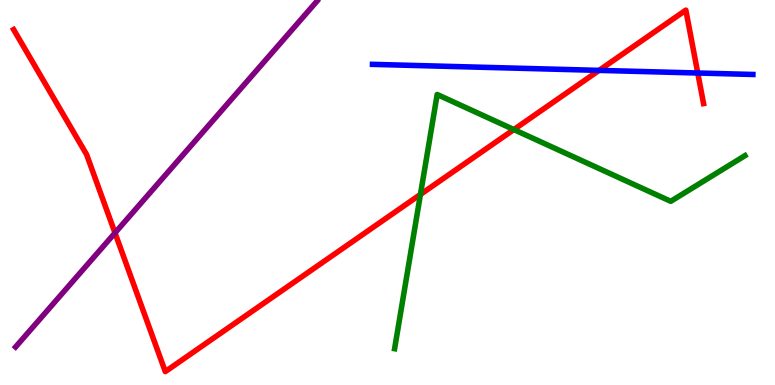[{'lines': ['blue', 'red'], 'intersections': [{'x': 7.73, 'y': 8.17}, {'x': 9.0, 'y': 8.1}]}, {'lines': ['green', 'red'], 'intersections': [{'x': 5.43, 'y': 4.95}, {'x': 6.63, 'y': 6.63}]}, {'lines': ['purple', 'red'], 'intersections': [{'x': 1.48, 'y': 3.95}]}, {'lines': ['blue', 'green'], 'intersections': []}, {'lines': ['blue', 'purple'], 'intersections': []}, {'lines': ['green', 'purple'], 'intersections': []}]